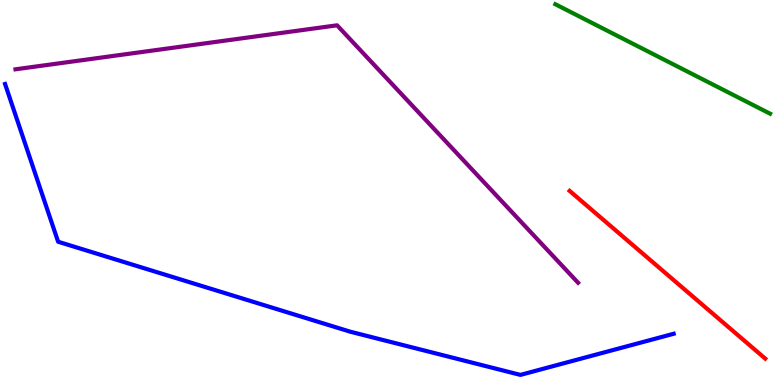[{'lines': ['blue', 'red'], 'intersections': []}, {'lines': ['green', 'red'], 'intersections': []}, {'lines': ['purple', 'red'], 'intersections': []}, {'lines': ['blue', 'green'], 'intersections': []}, {'lines': ['blue', 'purple'], 'intersections': []}, {'lines': ['green', 'purple'], 'intersections': []}]